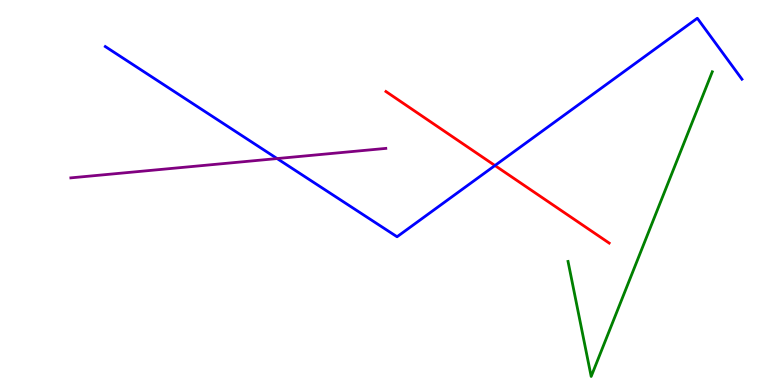[{'lines': ['blue', 'red'], 'intersections': [{'x': 6.39, 'y': 5.7}]}, {'lines': ['green', 'red'], 'intersections': []}, {'lines': ['purple', 'red'], 'intersections': []}, {'lines': ['blue', 'green'], 'intersections': []}, {'lines': ['blue', 'purple'], 'intersections': [{'x': 3.58, 'y': 5.88}]}, {'lines': ['green', 'purple'], 'intersections': []}]